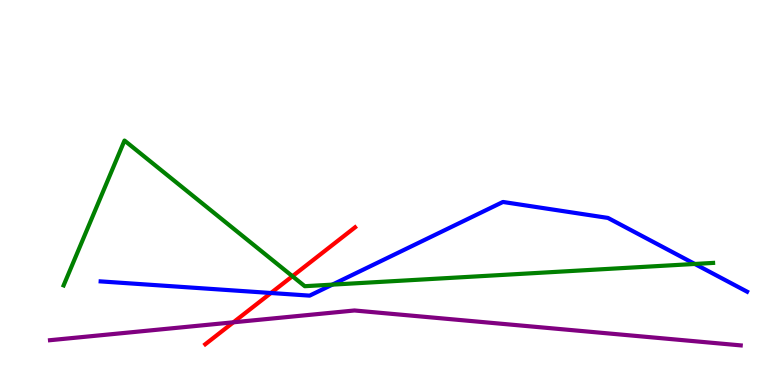[{'lines': ['blue', 'red'], 'intersections': [{'x': 3.5, 'y': 2.39}]}, {'lines': ['green', 'red'], 'intersections': [{'x': 3.77, 'y': 2.83}]}, {'lines': ['purple', 'red'], 'intersections': [{'x': 3.01, 'y': 1.63}]}, {'lines': ['blue', 'green'], 'intersections': [{'x': 4.29, 'y': 2.61}, {'x': 8.97, 'y': 3.14}]}, {'lines': ['blue', 'purple'], 'intersections': []}, {'lines': ['green', 'purple'], 'intersections': []}]